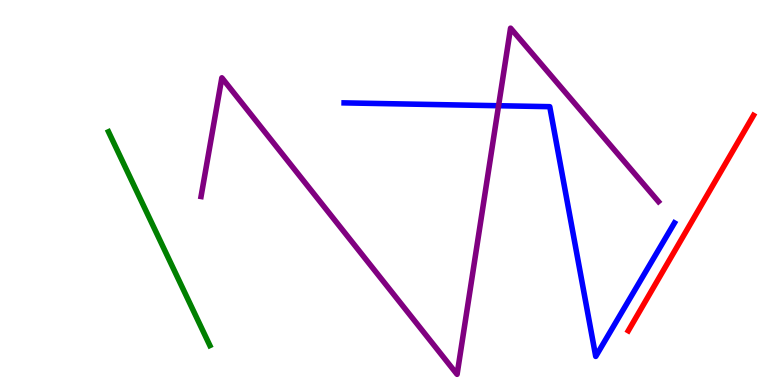[{'lines': ['blue', 'red'], 'intersections': []}, {'lines': ['green', 'red'], 'intersections': []}, {'lines': ['purple', 'red'], 'intersections': []}, {'lines': ['blue', 'green'], 'intersections': []}, {'lines': ['blue', 'purple'], 'intersections': [{'x': 6.43, 'y': 7.25}]}, {'lines': ['green', 'purple'], 'intersections': []}]